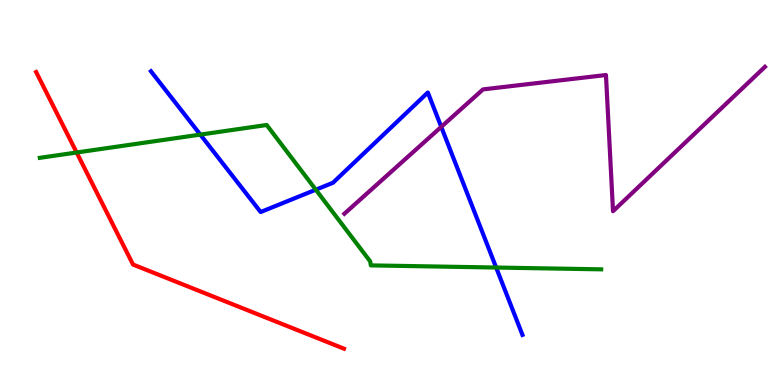[{'lines': ['blue', 'red'], 'intersections': []}, {'lines': ['green', 'red'], 'intersections': [{'x': 0.989, 'y': 6.04}]}, {'lines': ['purple', 'red'], 'intersections': []}, {'lines': ['blue', 'green'], 'intersections': [{'x': 2.58, 'y': 6.5}, {'x': 4.07, 'y': 5.07}, {'x': 6.4, 'y': 3.05}]}, {'lines': ['blue', 'purple'], 'intersections': [{'x': 5.69, 'y': 6.7}]}, {'lines': ['green', 'purple'], 'intersections': []}]